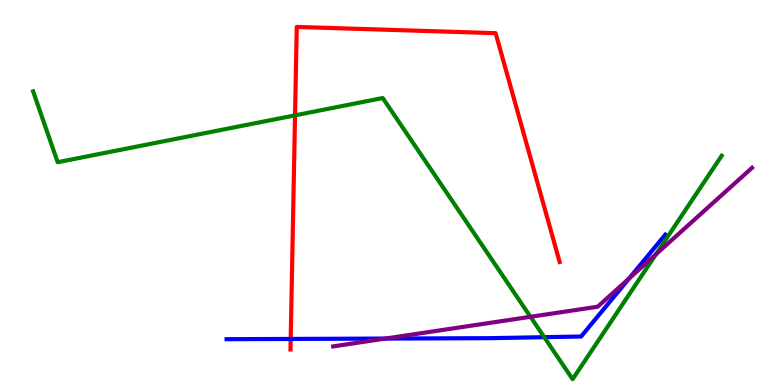[{'lines': ['blue', 'red'], 'intersections': [{'x': 3.75, 'y': 1.2}]}, {'lines': ['green', 'red'], 'intersections': [{'x': 3.81, 'y': 7.0}]}, {'lines': ['purple', 'red'], 'intersections': []}, {'lines': ['blue', 'green'], 'intersections': [{'x': 7.02, 'y': 1.24}]}, {'lines': ['blue', 'purple'], 'intersections': [{'x': 4.97, 'y': 1.21}, {'x': 8.12, 'y': 2.77}]}, {'lines': ['green', 'purple'], 'intersections': [{'x': 6.84, 'y': 1.77}, {'x': 8.46, 'y': 3.39}]}]